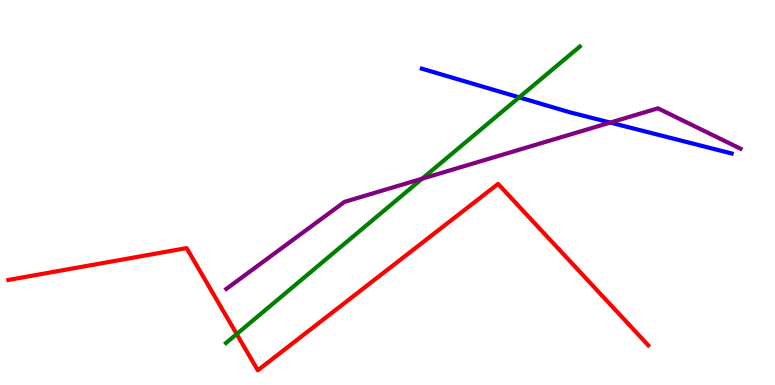[{'lines': ['blue', 'red'], 'intersections': []}, {'lines': ['green', 'red'], 'intersections': [{'x': 3.05, 'y': 1.32}]}, {'lines': ['purple', 'red'], 'intersections': []}, {'lines': ['blue', 'green'], 'intersections': [{'x': 6.7, 'y': 7.47}]}, {'lines': ['blue', 'purple'], 'intersections': [{'x': 7.87, 'y': 6.82}]}, {'lines': ['green', 'purple'], 'intersections': [{'x': 5.45, 'y': 5.36}]}]